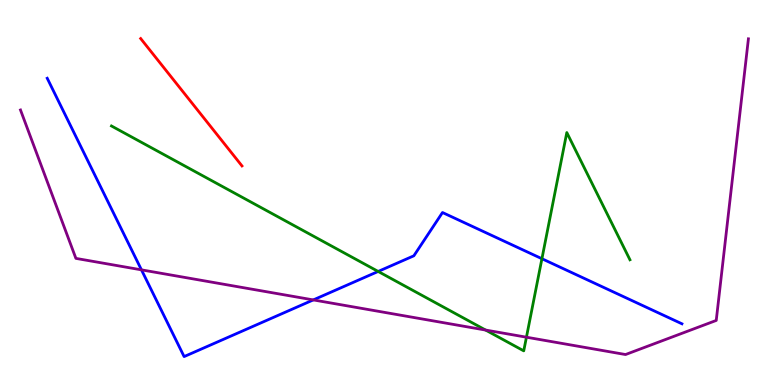[{'lines': ['blue', 'red'], 'intersections': []}, {'lines': ['green', 'red'], 'intersections': []}, {'lines': ['purple', 'red'], 'intersections': []}, {'lines': ['blue', 'green'], 'intersections': [{'x': 4.88, 'y': 2.95}, {'x': 6.99, 'y': 3.28}]}, {'lines': ['blue', 'purple'], 'intersections': [{'x': 1.83, 'y': 2.99}, {'x': 4.04, 'y': 2.21}]}, {'lines': ['green', 'purple'], 'intersections': [{'x': 6.27, 'y': 1.43}, {'x': 6.79, 'y': 1.24}]}]